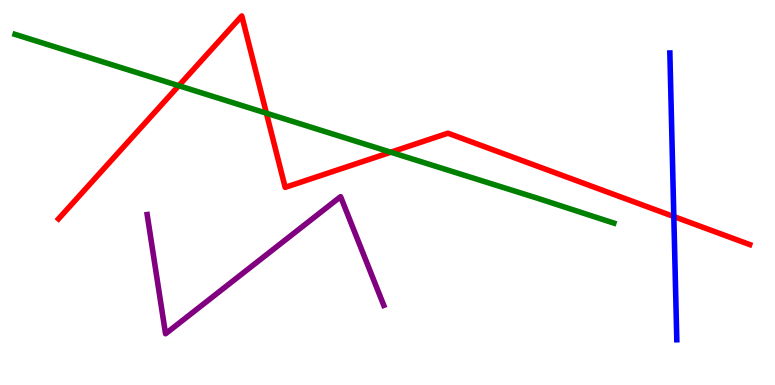[{'lines': ['blue', 'red'], 'intersections': [{'x': 8.69, 'y': 4.38}]}, {'lines': ['green', 'red'], 'intersections': [{'x': 2.31, 'y': 7.77}, {'x': 3.44, 'y': 7.06}, {'x': 5.04, 'y': 6.05}]}, {'lines': ['purple', 'red'], 'intersections': []}, {'lines': ['blue', 'green'], 'intersections': []}, {'lines': ['blue', 'purple'], 'intersections': []}, {'lines': ['green', 'purple'], 'intersections': []}]